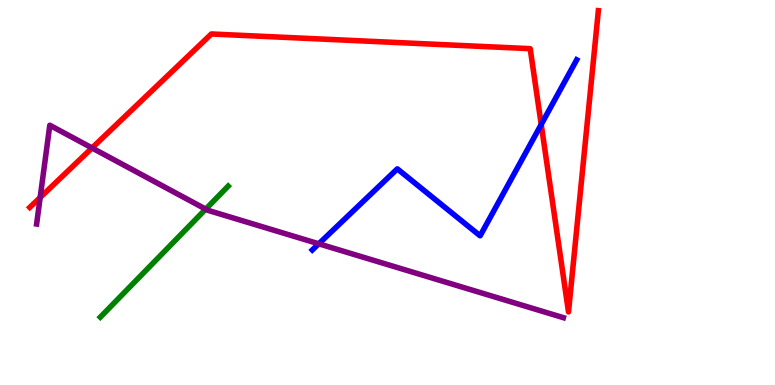[{'lines': ['blue', 'red'], 'intersections': [{'x': 6.98, 'y': 6.77}]}, {'lines': ['green', 'red'], 'intersections': []}, {'lines': ['purple', 'red'], 'intersections': [{'x': 0.518, 'y': 4.87}, {'x': 1.19, 'y': 6.16}]}, {'lines': ['blue', 'green'], 'intersections': []}, {'lines': ['blue', 'purple'], 'intersections': [{'x': 4.11, 'y': 3.67}]}, {'lines': ['green', 'purple'], 'intersections': [{'x': 2.65, 'y': 4.57}]}]